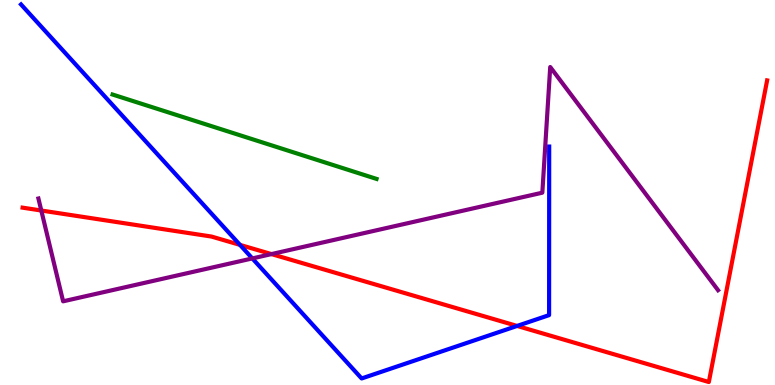[{'lines': ['blue', 'red'], 'intersections': [{'x': 3.1, 'y': 3.64}, {'x': 6.67, 'y': 1.53}]}, {'lines': ['green', 'red'], 'intersections': []}, {'lines': ['purple', 'red'], 'intersections': [{'x': 0.533, 'y': 4.53}, {'x': 3.5, 'y': 3.4}]}, {'lines': ['blue', 'green'], 'intersections': []}, {'lines': ['blue', 'purple'], 'intersections': [{'x': 3.26, 'y': 3.29}]}, {'lines': ['green', 'purple'], 'intersections': []}]